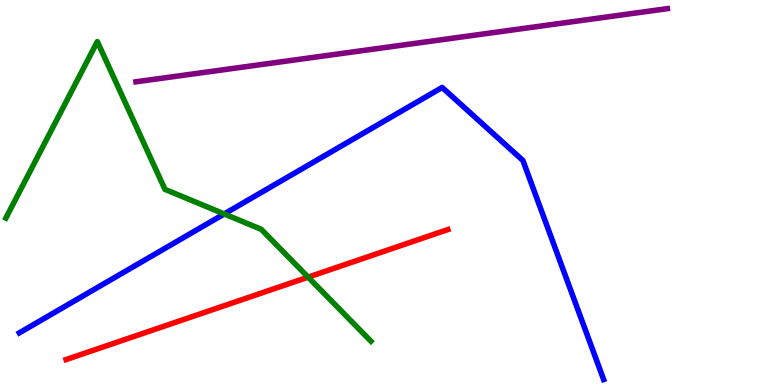[{'lines': ['blue', 'red'], 'intersections': []}, {'lines': ['green', 'red'], 'intersections': [{'x': 3.98, 'y': 2.8}]}, {'lines': ['purple', 'red'], 'intersections': []}, {'lines': ['blue', 'green'], 'intersections': [{'x': 2.89, 'y': 4.44}]}, {'lines': ['blue', 'purple'], 'intersections': []}, {'lines': ['green', 'purple'], 'intersections': []}]